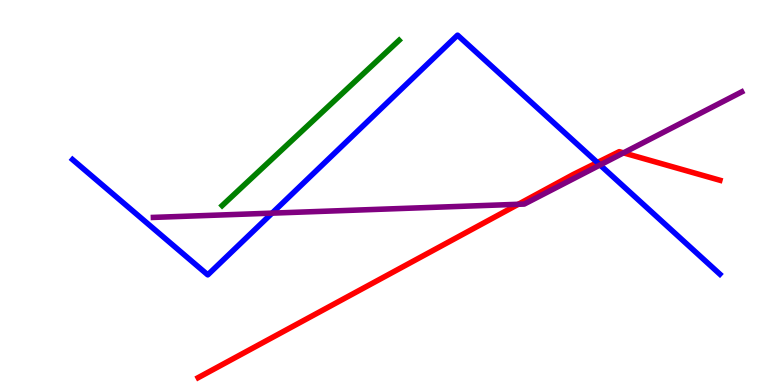[{'lines': ['blue', 'red'], 'intersections': [{'x': 7.71, 'y': 5.78}]}, {'lines': ['green', 'red'], 'intersections': []}, {'lines': ['purple', 'red'], 'intersections': [{'x': 6.69, 'y': 4.69}, {'x': 8.05, 'y': 6.03}]}, {'lines': ['blue', 'green'], 'intersections': []}, {'lines': ['blue', 'purple'], 'intersections': [{'x': 3.51, 'y': 4.46}, {'x': 7.74, 'y': 5.72}]}, {'lines': ['green', 'purple'], 'intersections': []}]